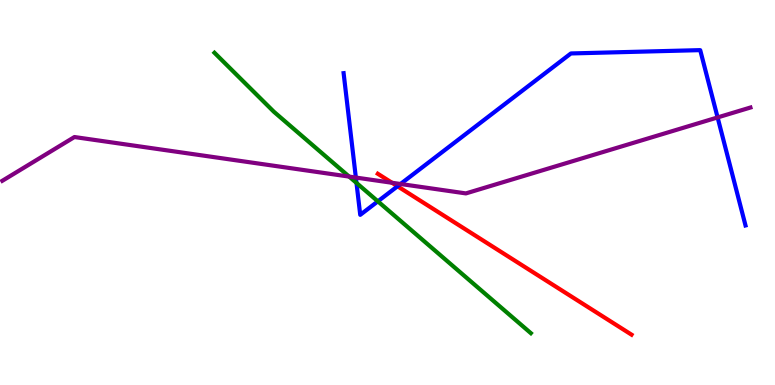[{'lines': ['blue', 'red'], 'intersections': [{'x': 5.13, 'y': 5.16}]}, {'lines': ['green', 'red'], 'intersections': []}, {'lines': ['purple', 'red'], 'intersections': [{'x': 5.06, 'y': 5.25}]}, {'lines': ['blue', 'green'], 'intersections': [{'x': 4.6, 'y': 5.25}, {'x': 4.88, 'y': 4.77}]}, {'lines': ['blue', 'purple'], 'intersections': [{'x': 4.59, 'y': 5.39}, {'x': 5.17, 'y': 5.22}, {'x': 9.26, 'y': 6.95}]}, {'lines': ['green', 'purple'], 'intersections': [{'x': 4.5, 'y': 5.41}]}]